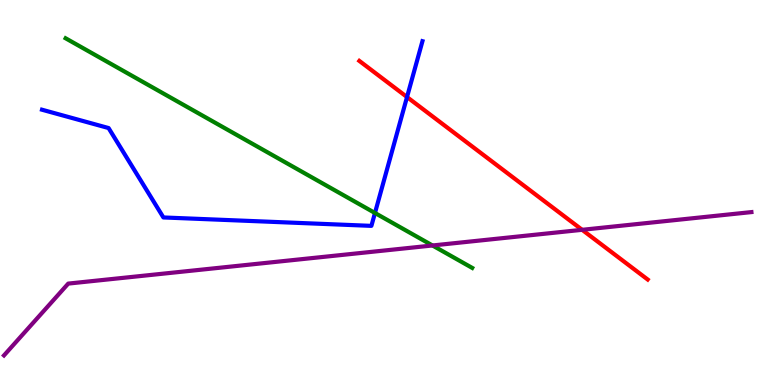[{'lines': ['blue', 'red'], 'intersections': [{'x': 5.25, 'y': 7.48}]}, {'lines': ['green', 'red'], 'intersections': []}, {'lines': ['purple', 'red'], 'intersections': [{'x': 7.51, 'y': 4.03}]}, {'lines': ['blue', 'green'], 'intersections': [{'x': 4.84, 'y': 4.47}]}, {'lines': ['blue', 'purple'], 'intersections': []}, {'lines': ['green', 'purple'], 'intersections': [{'x': 5.58, 'y': 3.62}]}]